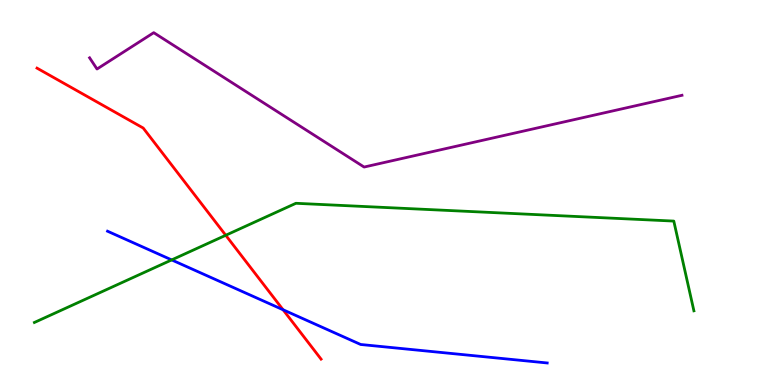[{'lines': ['blue', 'red'], 'intersections': [{'x': 3.65, 'y': 1.95}]}, {'lines': ['green', 'red'], 'intersections': [{'x': 2.91, 'y': 3.89}]}, {'lines': ['purple', 'red'], 'intersections': []}, {'lines': ['blue', 'green'], 'intersections': [{'x': 2.22, 'y': 3.25}]}, {'lines': ['blue', 'purple'], 'intersections': []}, {'lines': ['green', 'purple'], 'intersections': []}]